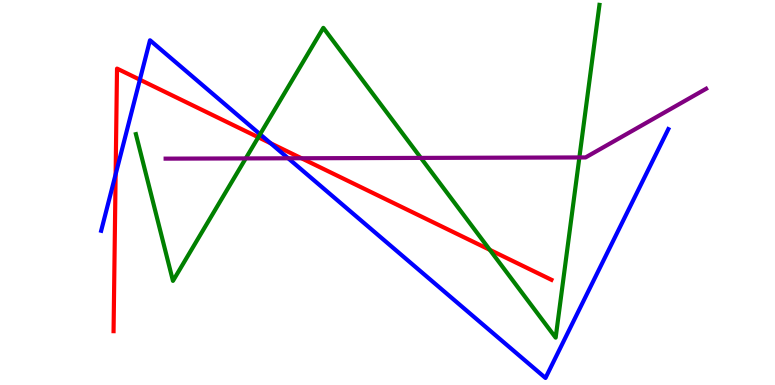[{'lines': ['blue', 'red'], 'intersections': [{'x': 1.49, 'y': 5.47}, {'x': 1.8, 'y': 7.93}, {'x': 3.49, 'y': 6.28}]}, {'lines': ['green', 'red'], 'intersections': [{'x': 3.33, 'y': 6.43}, {'x': 6.32, 'y': 3.51}]}, {'lines': ['purple', 'red'], 'intersections': [{'x': 3.89, 'y': 5.89}]}, {'lines': ['blue', 'green'], 'intersections': [{'x': 3.36, 'y': 6.51}]}, {'lines': ['blue', 'purple'], 'intersections': [{'x': 3.72, 'y': 5.89}]}, {'lines': ['green', 'purple'], 'intersections': [{'x': 3.17, 'y': 5.89}, {'x': 5.43, 'y': 5.9}, {'x': 7.48, 'y': 5.91}]}]